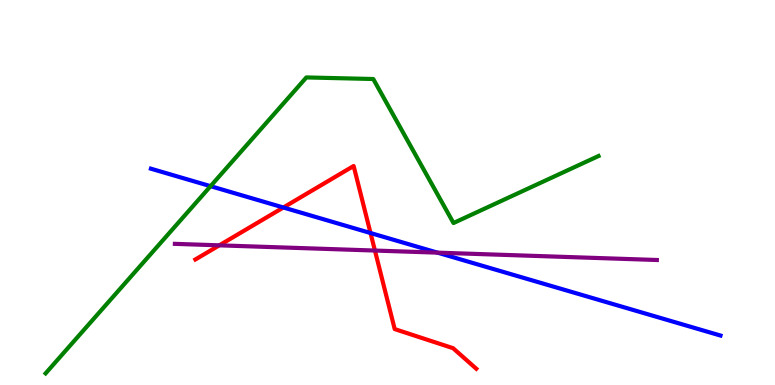[{'lines': ['blue', 'red'], 'intersections': [{'x': 3.66, 'y': 4.61}, {'x': 4.78, 'y': 3.95}]}, {'lines': ['green', 'red'], 'intersections': []}, {'lines': ['purple', 'red'], 'intersections': [{'x': 2.83, 'y': 3.63}, {'x': 4.84, 'y': 3.49}]}, {'lines': ['blue', 'green'], 'intersections': [{'x': 2.72, 'y': 5.16}]}, {'lines': ['blue', 'purple'], 'intersections': [{'x': 5.65, 'y': 3.44}]}, {'lines': ['green', 'purple'], 'intersections': []}]